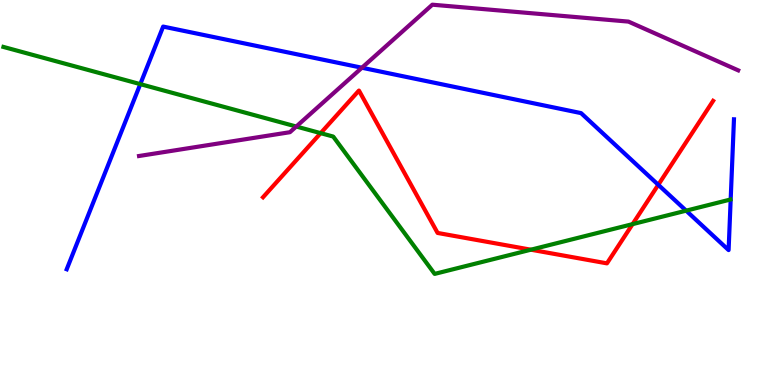[{'lines': ['blue', 'red'], 'intersections': [{'x': 8.49, 'y': 5.2}]}, {'lines': ['green', 'red'], 'intersections': [{'x': 4.14, 'y': 6.54}, {'x': 6.85, 'y': 3.51}, {'x': 8.16, 'y': 4.18}]}, {'lines': ['purple', 'red'], 'intersections': []}, {'lines': ['blue', 'green'], 'intersections': [{'x': 1.81, 'y': 7.81}, {'x': 8.85, 'y': 4.53}]}, {'lines': ['blue', 'purple'], 'intersections': [{'x': 4.67, 'y': 8.24}]}, {'lines': ['green', 'purple'], 'intersections': [{'x': 3.82, 'y': 6.71}]}]